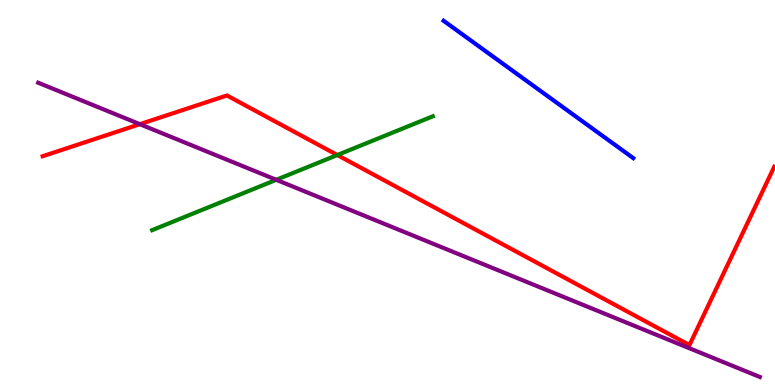[{'lines': ['blue', 'red'], 'intersections': []}, {'lines': ['green', 'red'], 'intersections': [{'x': 4.35, 'y': 5.97}]}, {'lines': ['purple', 'red'], 'intersections': [{'x': 1.8, 'y': 6.77}]}, {'lines': ['blue', 'green'], 'intersections': []}, {'lines': ['blue', 'purple'], 'intersections': []}, {'lines': ['green', 'purple'], 'intersections': [{'x': 3.56, 'y': 5.33}]}]